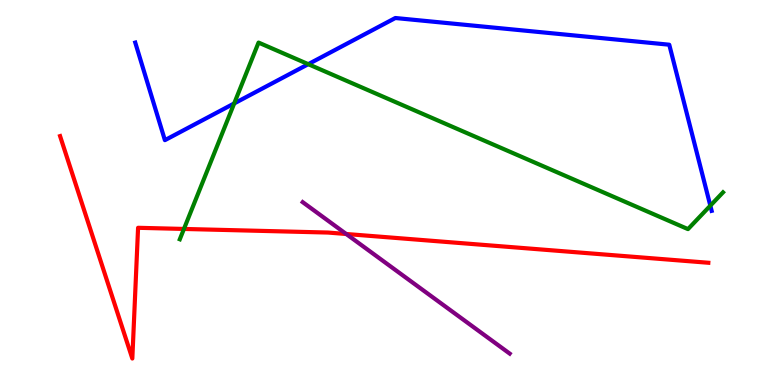[{'lines': ['blue', 'red'], 'intersections': []}, {'lines': ['green', 'red'], 'intersections': [{'x': 2.37, 'y': 4.05}]}, {'lines': ['purple', 'red'], 'intersections': [{'x': 4.47, 'y': 3.92}]}, {'lines': ['blue', 'green'], 'intersections': [{'x': 3.02, 'y': 7.31}, {'x': 3.98, 'y': 8.33}, {'x': 9.17, 'y': 4.66}]}, {'lines': ['blue', 'purple'], 'intersections': []}, {'lines': ['green', 'purple'], 'intersections': []}]